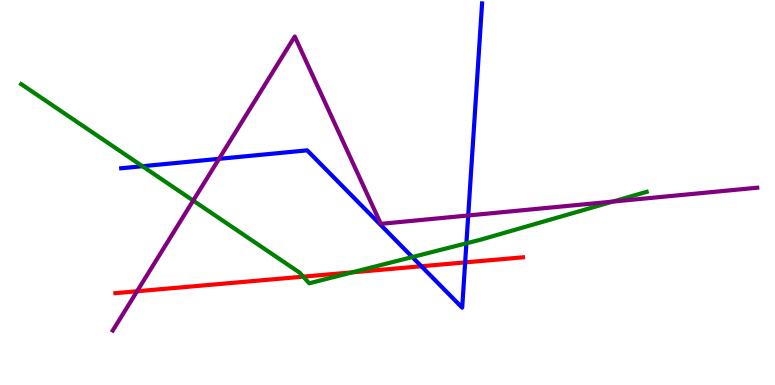[{'lines': ['blue', 'red'], 'intersections': [{'x': 5.44, 'y': 3.08}, {'x': 6.0, 'y': 3.18}]}, {'lines': ['green', 'red'], 'intersections': [{'x': 3.91, 'y': 2.81}, {'x': 4.55, 'y': 2.93}]}, {'lines': ['purple', 'red'], 'intersections': [{'x': 1.77, 'y': 2.43}]}, {'lines': ['blue', 'green'], 'intersections': [{'x': 1.84, 'y': 5.68}, {'x': 5.32, 'y': 3.32}, {'x': 6.02, 'y': 3.68}]}, {'lines': ['blue', 'purple'], 'intersections': [{'x': 2.83, 'y': 5.87}, {'x': 6.04, 'y': 4.4}]}, {'lines': ['green', 'purple'], 'intersections': [{'x': 2.49, 'y': 4.79}, {'x': 7.91, 'y': 4.76}]}]